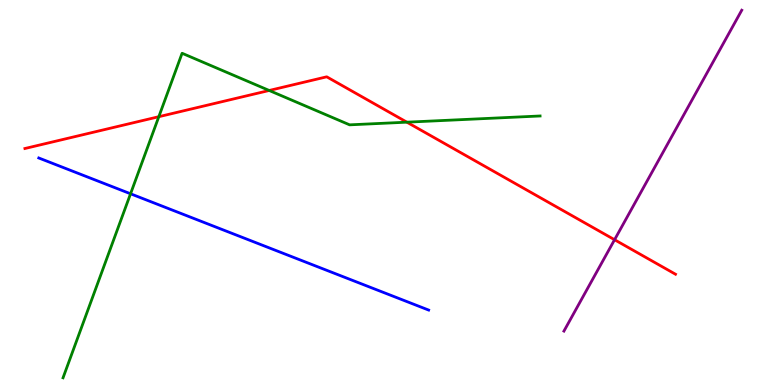[{'lines': ['blue', 'red'], 'intersections': []}, {'lines': ['green', 'red'], 'intersections': [{'x': 2.05, 'y': 6.97}, {'x': 3.47, 'y': 7.65}, {'x': 5.25, 'y': 6.83}]}, {'lines': ['purple', 'red'], 'intersections': [{'x': 7.93, 'y': 3.77}]}, {'lines': ['blue', 'green'], 'intersections': [{'x': 1.68, 'y': 4.97}]}, {'lines': ['blue', 'purple'], 'intersections': []}, {'lines': ['green', 'purple'], 'intersections': []}]